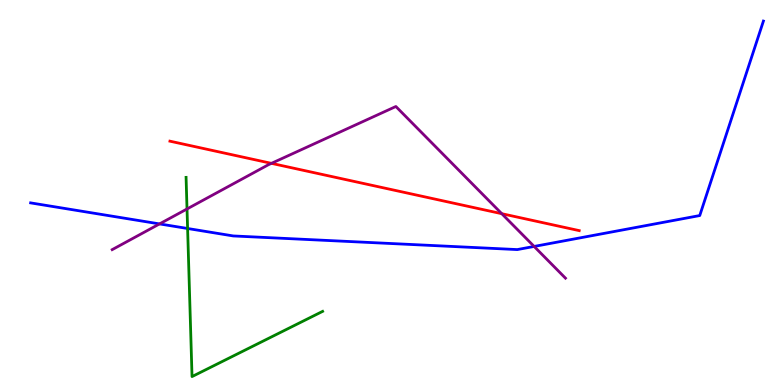[{'lines': ['blue', 'red'], 'intersections': []}, {'lines': ['green', 'red'], 'intersections': []}, {'lines': ['purple', 'red'], 'intersections': [{'x': 3.5, 'y': 5.76}, {'x': 6.47, 'y': 4.45}]}, {'lines': ['blue', 'green'], 'intersections': [{'x': 2.42, 'y': 4.07}]}, {'lines': ['blue', 'purple'], 'intersections': [{'x': 2.06, 'y': 4.18}, {'x': 6.89, 'y': 3.6}]}, {'lines': ['green', 'purple'], 'intersections': [{'x': 2.41, 'y': 4.57}]}]